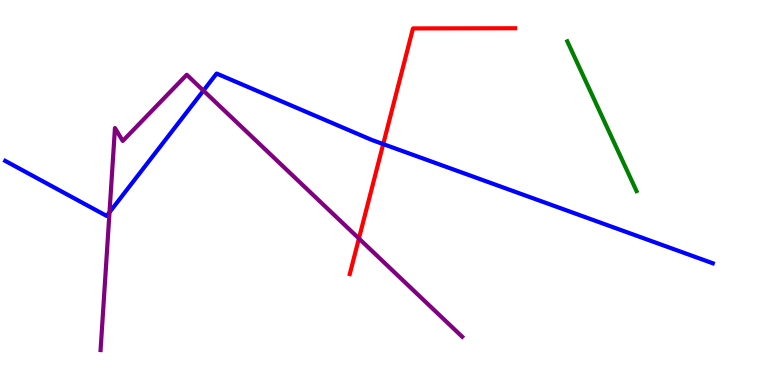[{'lines': ['blue', 'red'], 'intersections': [{'x': 4.94, 'y': 6.26}]}, {'lines': ['green', 'red'], 'intersections': []}, {'lines': ['purple', 'red'], 'intersections': [{'x': 4.63, 'y': 3.81}]}, {'lines': ['blue', 'green'], 'intersections': []}, {'lines': ['blue', 'purple'], 'intersections': [{'x': 1.41, 'y': 4.49}, {'x': 2.62, 'y': 7.65}]}, {'lines': ['green', 'purple'], 'intersections': []}]